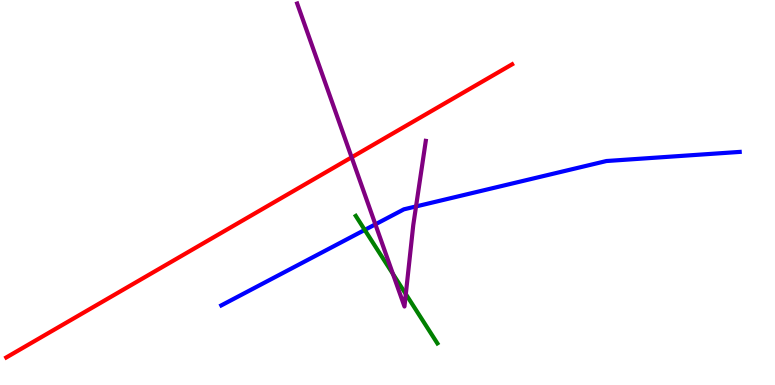[{'lines': ['blue', 'red'], 'intersections': []}, {'lines': ['green', 'red'], 'intersections': []}, {'lines': ['purple', 'red'], 'intersections': [{'x': 4.54, 'y': 5.91}]}, {'lines': ['blue', 'green'], 'intersections': [{'x': 4.71, 'y': 4.03}]}, {'lines': ['blue', 'purple'], 'intersections': [{'x': 4.84, 'y': 4.17}, {'x': 5.37, 'y': 4.64}]}, {'lines': ['green', 'purple'], 'intersections': [{'x': 5.07, 'y': 2.88}, {'x': 5.24, 'y': 2.36}]}]